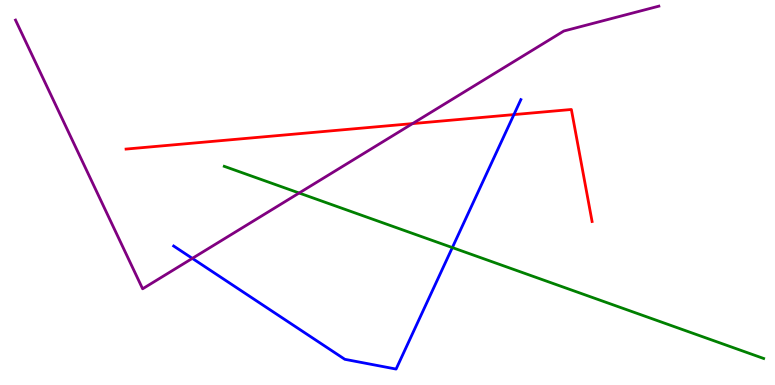[{'lines': ['blue', 'red'], 'intersections': [{'x': 6.63, 'y': 7.02}]}, {'lines': ['green', 'red'], 'intersections': []}, {'lines': ['purple', 'red'], 'intersections': [{'x': 5.32, 'y': 6.79}]}, {'lines': ['blue', 'green'], 'intersections': [{'x': 5.84, 'y': 3.57}]}, {'lines': ['blue', 'purple'], 'intersections': [{'x': 2.48, 'y': 3.29}]}, {'lines': ['green', 'purple'], 'intersections': [{'x': 3.86, 'y': 4.99}]}]